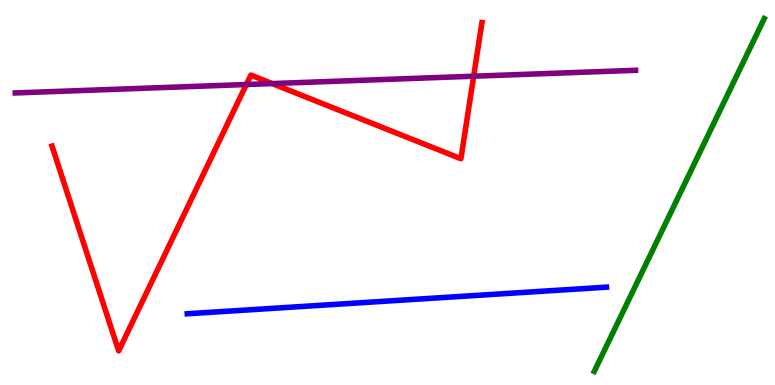[{'lines': ['blue', 'red'], 'intersections': []}, {'lines': ['green', 'red'], 'intersections': []}, {'lines': ['purple', 'red'], 'intersections': [{'x': 3.18, 'y': 7.8}, {'x': 3.51, 'y': 7.83}, {'x': 6.11, 'y': 8.02}]}, {'lines': ['blue', 'green'], 'intersections': []}, {'lines': ['blue', 'purple'], 'intersections': []}, {'lines': ['green', 'purple'], 'intersections': []}]